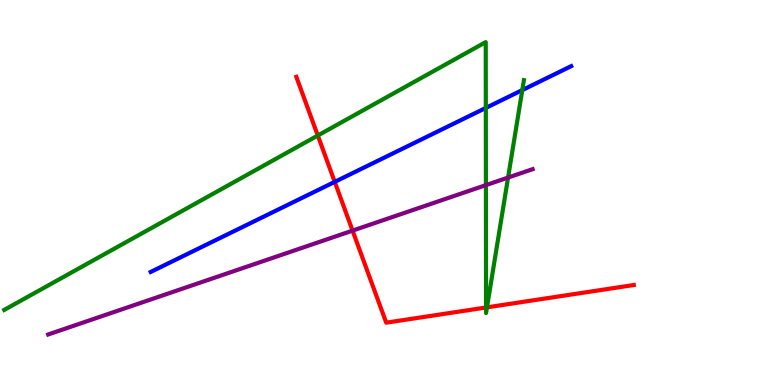[{'lines': ['blue', 'red'], 'intersections': [{'x': 4.32, 'y': 5.28}]}, {'lines': ['green', 'red'], 'intersections': [{'x': 4.1, 'y': 6.48}, {'x': 6.27, 'y': 2.01}, {'x': 6.28, 'y': 2.02}]}, {'lines': ['purple', 'red'], 'intersections': [{'x': 4.55, 'y': 4.01}]}, {'lines': ['blue', 'green'], 'intersections': [{'x': 6.27, 'y': 7.2}, {'x': 6.74, 'y': 7.66}]}, {'lines': ['blue', 'purple'], 'intersections': []}, {'lines': ['green', 'purple'], 'intersections': [{'x': 6.27, 'y': 5.19}, {'x': 6.56, 'y': 5.39}]}]